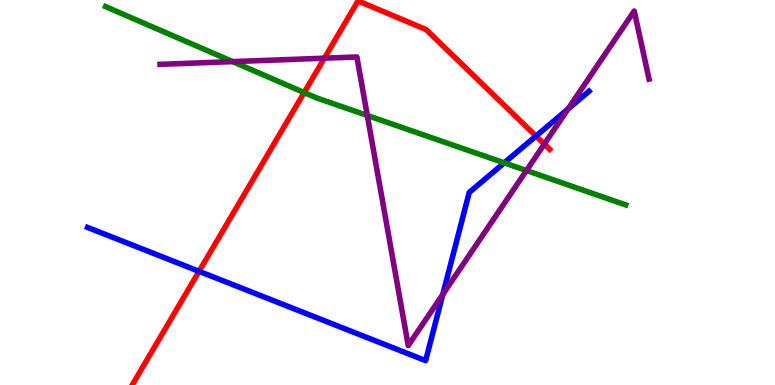[{'lines': ['blue', 'red'], 'intersections': [{'x': 2.57, 'y': 2.95}, {'x': 6.92, 'y': 6.47}]}, {'lines': ['green', 'red'], 'intersections': [{'x': 3.92, 'y': 7.6}]}, {'lines': ['purple', 'red'], 'intersections': [{'x': 4.19, 'y': 8.49}, {'x': 7.02, 'y': 6.26}]}, {'lines': ['blue', 'green'], 'intersections': [{'x': 6.51, 'y': 5.77}]}, {'lines': ['blue', 'purple'], 'intersections': [{'x': 5.71, 'y': 2.35}, {'x': 7.33, 'y': 7.17}]}, {'lines': ['green', 'purple'], 'intersections': [{'x': 3.0, 'y': 8.4}, {'x': 4.74, 'y': 7.0}, {'x': 6.79, 'y': 5.57}]}]